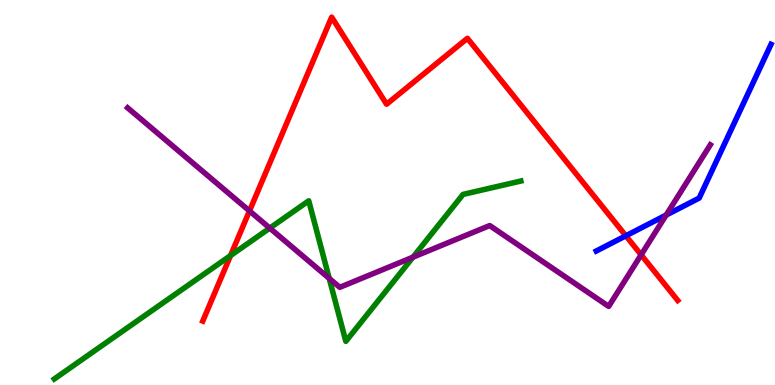[{'lines': ['blue', 'red'], 'intersections': [{'x': 8.08, 'y': 3.88}]}, {'lines': ['green', 'red'], 'intersections': [{'x': 2.97, 'y': 3.36}]}, {'lines': ['purple', 'red'], 'intersections': [{'x': 3.22, 'y': 4.52}, {'x': 8.27, 'y': 3.38}]}, {'lines': ['blue', 'green'], 'intersections': []}, {'lines': ['blue', 'purple'], 'intersections': [{'x': 8.6, 'y': 4.41}]}, {'lines': ['green', 'purple'], 'intersections': [{'x': 3.48, 'y': 4.08}, {'x': 4.25, 'y': 2.77}, {'x': 5.33, 'y': 3.32}]}]